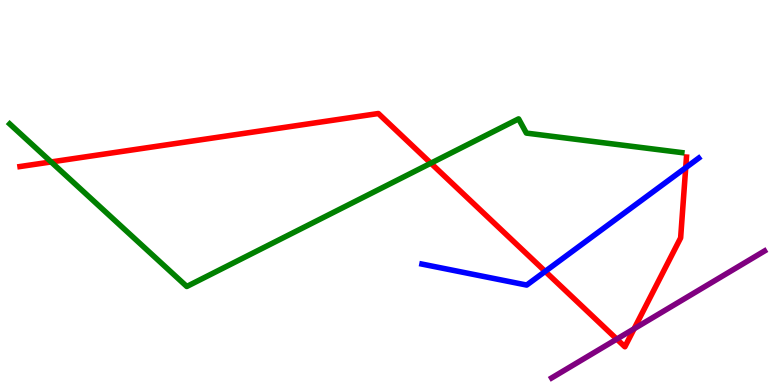[{'lines': ['blue', 'red'], 'intersections': [{'x': 7.03, 'y': 2.95}, {'x': 8.85, 'y': 5.64}]}, {'lines': ['green', 'red'], 'intersections': [{'x': 0.659, 'y': 5.79}, {'x': 5.56, 'y': 5.76}]}, {'lines': ['purple', 'red'], 'intersections': [{'x': 7.96, 'y': 1.19}, {'x': 8.18, 'y': 1.46}]}, {'lines': ['blue', 'green'], 'intersections': []}, {'lines': ['blue', 'purple'], 'intersections': []}, {'lines': ['green', 'purple'], 'intersections': []}]